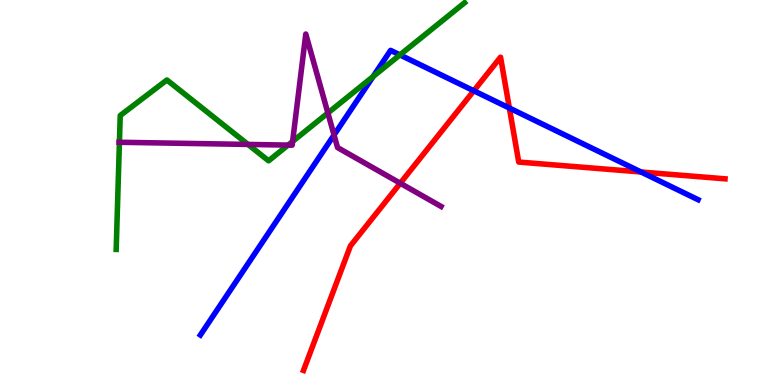[{'lines': ['blue', 'red'], 'intersections': [{'x': 6.11, 'y': 7.64}, {'x': 6.57, 'y': 7.19}, {'x': 8.27, 'y': 5.53}]}, {'lines': ['green', 'red'], 'intersections': []}, {'lines': ['purple', 'red'], 'intersections': [{'x': 5.16, 'y': 5.24}]}, {'lines': ['blue', 'green'], 'intersections': [{'x': 4.81, 'y': 8.01}, {'x': 5.16, 'y': 8.57}]}, {'lines': ['blue', 'purple'], 'intersections': [{'x': 4.31, 'y': 6.49}]}, {'lines': ['green', 'purple'], 'intersections': [{'x': 1.54, 'y': 6.3}, {'x': 3.2, 'y': 6.25}, {'x': 3.72, 'y': 6.23}, {'x': 3.78, 'y': 6.33}, {'x': 4.23, 'y': 7.07}]}]